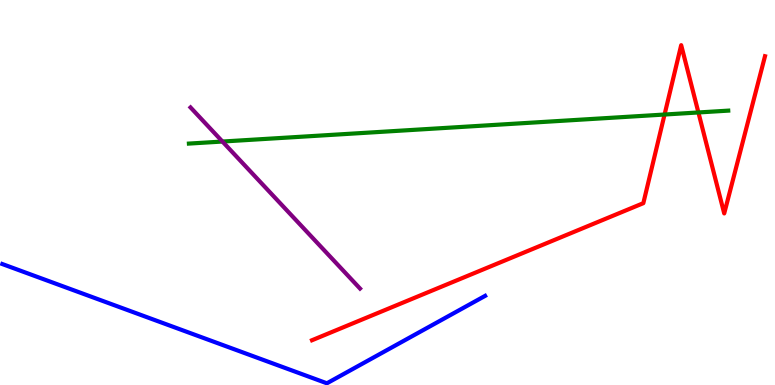[{'lines': ['blue', 'red'], 'intersections': []}, {'lines': ['green', 'red'], 'intersections': [{'x': 8.58, 'y': 7.03}, {'x': 9.01, 'y': 7.08}]}, {'lines': ['purple', 'red'], 'intersections': []}, {'lines': ['blue', 'green'], 'intersections': []}, {'lines': ['blue', 'purple'], 'intersections': []}, {'lines': ['green', 'purple'], 'intersections': [{'x': 2.87, 'y': 6.32}]}]